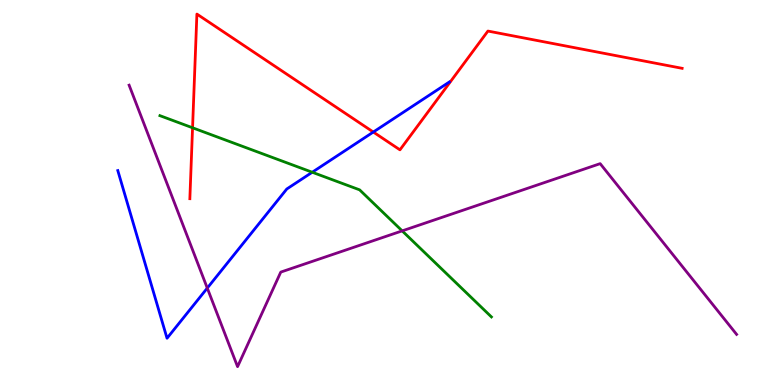[{'lines': ['blue', 'red'], 'intersections': [{'x': 4.82, 'y': 6.57}]}, {'lines': ['green', 'red'], 'intersections': [{'x': 2.48, 'y': 6.68}]}, {'lines': ['purple', 'red'], 'intersections': []}, {'lines': ['blue', 'green'], 'intersections': [{'x': 4.03, 'y': 5.53}]}, {'lines': ['blue', 'purple'], 'intersections': [{'x': 2.67, 'y': 2.52}]}, {'lines': ['green', 'purple'], 'intersections': [{'x': 5.19, 'y': 4.0}]}]